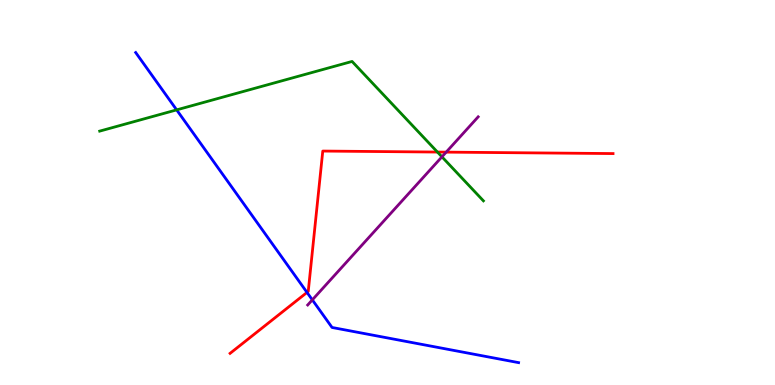[{'lines': ['blue', 'red'], 'intersections': [{'x': 3.96, 'y': 2.4}]}, {'lines': ['green', 'red'], 'intersections': [{'x': 5.64, 'y': 6.05}]}, {'lines': ['purple', 'red'], 'intersections': [{'x': 5.76, 'y': 6.05}]}, {'lines': ['blue', 'green'], 'intersections': [{'x': 2.28, 'y': 7.15}]}, {'lines': ['blue', 'purple'], 'intersections': [{'x': 4.03, 'y': 2.21}]}, {'lines': ['green', 'purple'], 'intersections': [{'x': 5.7, 'y': 5.93}]}]